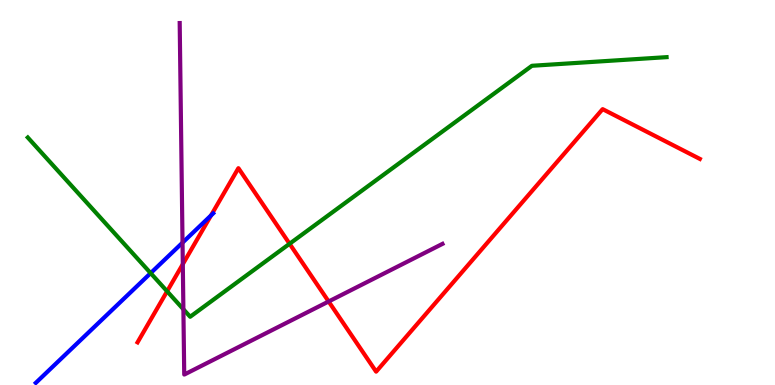[{'lines': ['blue', 'red'], 'intersections': [{'x': 2.72, 'y': 4.4}]}, {'lines': ['green', 'red'], 'intersections': [{'x': 2.16, 'y': 2.43}, {'x': 3.74, 'y': 3.67}]}, {'lines': ['purple', 'red'], 'intersections': [{'x': 2.36, 'y': 3.14}, {'x': 4.24, 'y': 2.17}]}, {'lines': ['blue', 'green'], 'intersections': [{'x': 1.94, 'y': 2.91}]}, {'lines': ['blue', 'purple'], 'intersections': [{'x': 2.36, 'y': 3.7}]}, {'lines': ['green', 'purple'], 'intersections': [{'x': 2.37, 'y': 1.97}]}]